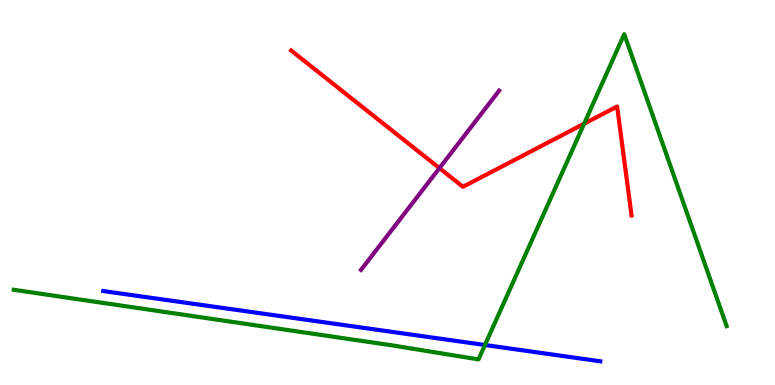[{'lines': ['blue', 'red'], 'intersections': []}, {'lines': ['green', 'red'], 'intersections': [{'x': 7.54, 'y': 6.79}]}, {'lines': ['purple', 'red'], 'intersections': [{'x': 5.67, 'y': 5.63}]}, {'lines': ['blue', 'green'], 'intersections': [{'x': 6.26, 'y': 1.04}]}, {'lines': ['blue', 'purple'], 'intersections': []}, {'lines': ['green', 'purple'], 'intersections': []}]